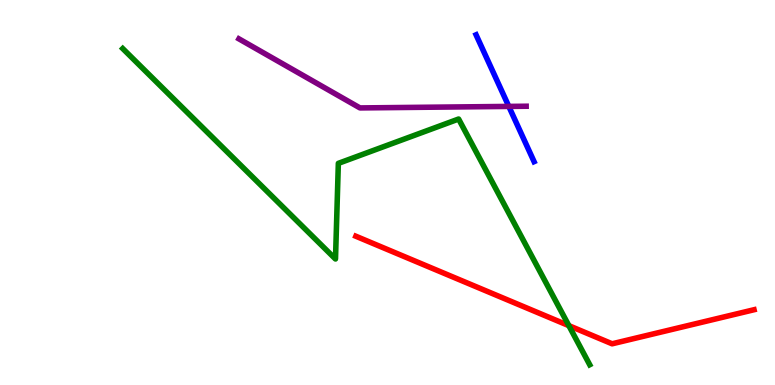[{'lines': ['blue', 'red'], 'intersections': []}, {'lines': ['green', 'red'], 'intersections': [{'x': 7.34, 'y': 1.54}]}, {'lines': ['purple', 'red'], 'intersections': []}, {'lines': ['blue', 'green'], 'intersections': []}, {'lines': ['blue', 'purple'], 'intersections': [{'x': 6.57, 'y': 7.24}]}, {'lines': ['green', 'purple'], 'intersections': []}]